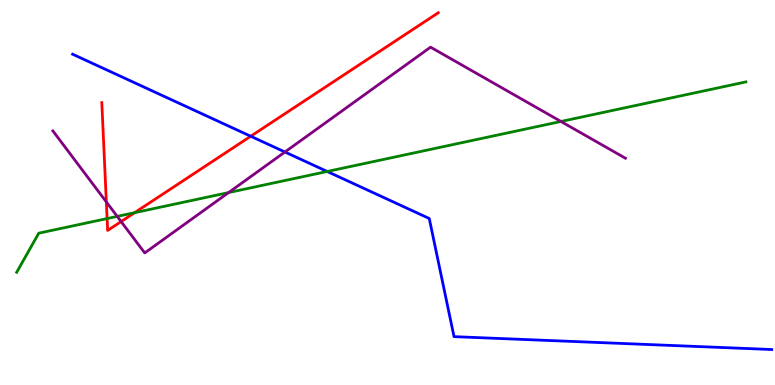[{'lines': ['blue', 'red'], 'intersections': [{'x': 3.24, 'y': 6.46}]}, {'lines': ['green', 'red'], 'intersections': [{'x': 1.38, 'y': 4.32}, {'x': 1.74, 'y': 4.48}]}, {'lines': ['purple', 'red'], 'intersections': [{'x': 1.37, 'y': 4.75}, {'x': 1.56, 'y': 4.24}]}, {'lines': ['blue', 'green'], 'intersections': [{'x': 4.22, 'y': 5.55}]}, {'lines': ['blue', 'purple'], 'intersections': [{'x': 3.68, 'y': 6.05}]}, {'lines': ['green', 'purple'], 'intersections': [{'x': 1.51, 'y': 4.38}, {'x': 2.95, 'y': 5.0}, {'x': 7.24, 'y': 6.84}]}]